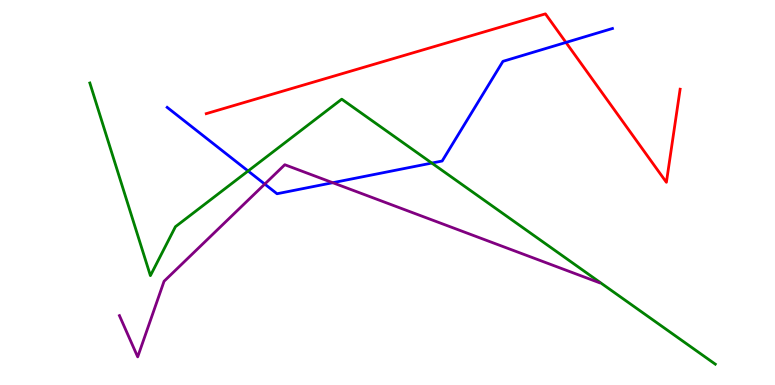[{'lines': ['blue', 'red'], 'intersections': [{'x': 7.3, 'y': 8.9}]}, {'lines': ['green', 'red'], 'intersections': []}, {'lines': ['purple', 'red'], 'intersections': []}, {'lines': ['blue', 'green'], 'intersections': [{'x': 3.2, 'y': 5.56}, {'x': 5.57, 'y': 5.76}]}, {'lines': ['blue', 'purple'], 'intersections': [{'x': 3.42, 'y': 5.22}, {'x': 4.29, 'y': 5.25}]}, {'lines': ['green', 'purple'], 'intersections': []}]